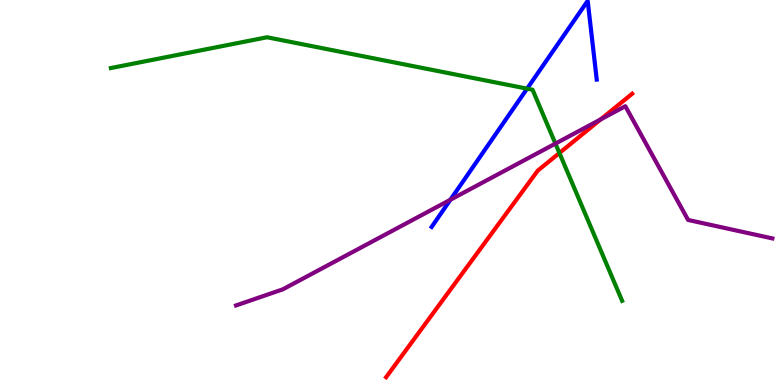[{'lines': ['blue', 'red'], 'intersections': []}, {'lines': ['green', 'red'], 'intersections': [{'x': 7.22, 'y': 6.03}]}, {'lines': ['purple', 'red'], 'intersections': [{'x': 7.75, 'y': 6.9}]}, {'lines': ['blue', 'green'], 'intersections': [{'x': 6.8, 'y': 7.7}]}, {'lines': ['blue', 'purple'], 'intersections': [{'x': 5.81, 'y': 4.81}]}, {'lines': ['green', 'purple'], 'intersections': [{'x': 7.17, 'y': 6.27}]}]